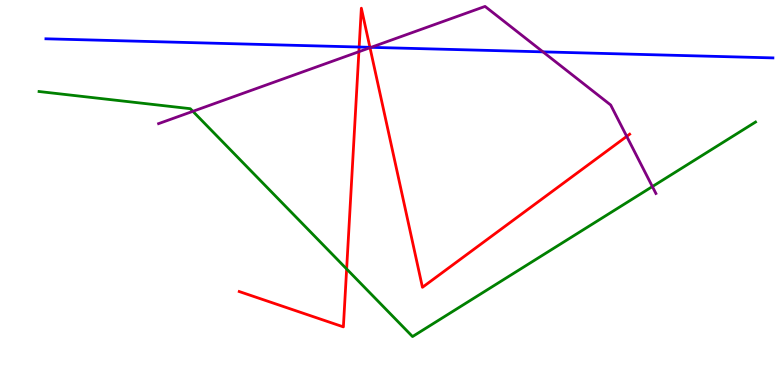[{'lines': ['blue', 'red'], 'intersections': [{'x': 4.63, 'y': 8.78}, {'x': 4.77, 'y': 8.77}]}, {'lines': ['green', 'red'], 'intersections': [{'x': 4.47, 'y': 3.01}]}, {'lines': ['purple', 'red'], 'intersections': [{'x': 4.63, 'y': 8.66}, {'x': 4.77, 'y': 8.76}, {'x': 8.09, 'y': 6.46}]}, {'lines': ['blue', 'green'], 'intersections': []}, {'lines': ['blue', 'purple'], 'intersections': [{'x': 4.79, 'y': 8.77}, {'x': 7.01, 'y': 8.65}]}, {'lines': ['green', 'purple'], 'intersections': [{'x': 2.49, 'y': 7.11}, {'x': 8.42, 'y': 5.15}]}]